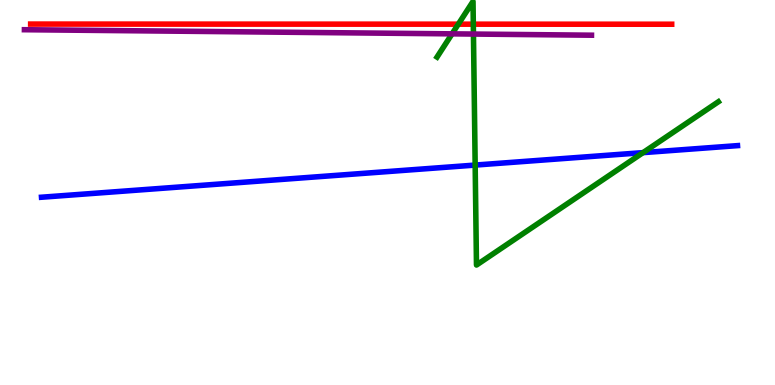[{'lines': ['blue', 'red'], 'intersections': []}, {'lines': ['green', 'red'], 'intersections': [{'x': 5.91, 'y': 9.37}, {'x': 6.11, 'y': 9.37}]}, {'lines': ['purple', 'red'], 'intersections': []}, {'lines': ['blue', 'green'], 'intersections': [{'x': 6.13, 'y': 5.71}, {'x': 8.3, 'y': 6.04}]}, {'lines': ['blue', 'purple'], 'intersections': []}, {'lines': ['green', 'purple'], 'intersections': [{'x': 5.83, 'y': 9.12}, {'x': 6.11, 'y': 9.12}]}]